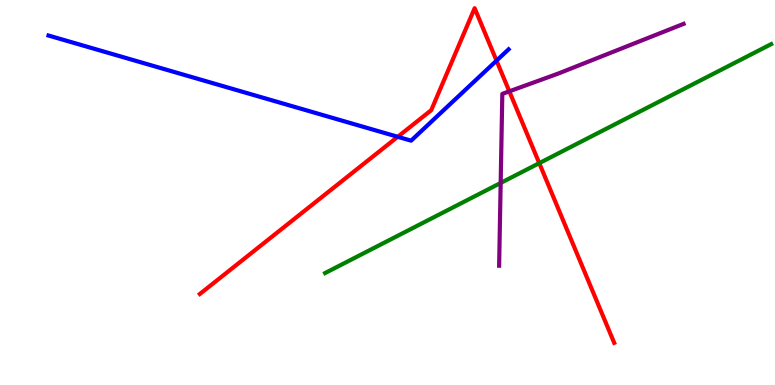[{'lines': ['blue', 'red'], 'intersections': [{'x': 5.13, 'y': 6.45}, {'x': 6.41, 'y': 8.42}]}, {'lines': ['green', 'red'], 'intersections': [{'x': 6.96, 'y': 5.76}]}, {'lines': ['purple', 'red'], 'intersections': [{'x': 6.57, 'y': 7.63}]}, {'lines': ['blue', 'green'], 'intersections': []}, {'lines': ['blue', 'purple'], 'intersections': []}, {'lines': ['green', 'purple'], 'intersections': [{'x': 6.46, 'y': 5.25}]}]